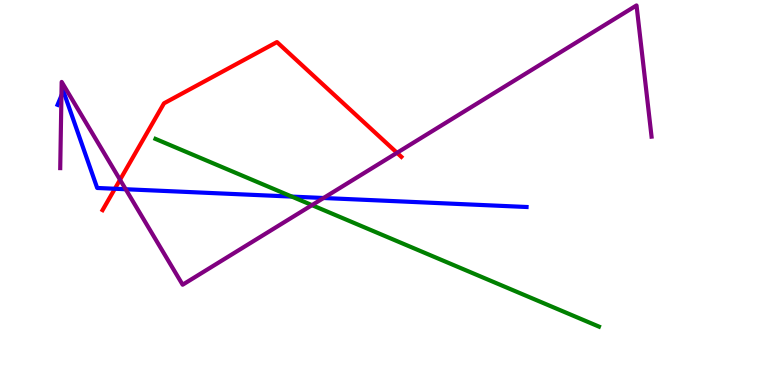[{'lines': ['blue', 'red'], 'intersections': [{'x': 1.48, 'y': 5.1}]}, {'lines': ['green', 'red'], 'intersections': []}, {'lines': ['purple', 'red'], 'intersections': [{'x': 1.55, 'y': 5.33}, {'x': 5.12, 'y': 6.03}]}, {'lines': ['blue', 'green'], 'intersections': [{'x': 3.77, 'y': 4.89}]}, {'lines': ['blue', 'purple'], 'intersections': [{'x': 0.793, 'y': 7.52}, {'x': 1.62, 'y': 5.08}, {'x': 4.17, 'y': 4.86}]}, {'lines': ['green', 'purple'], 'intersections': [{'x': 4.03, 'y': 4.67}]}]